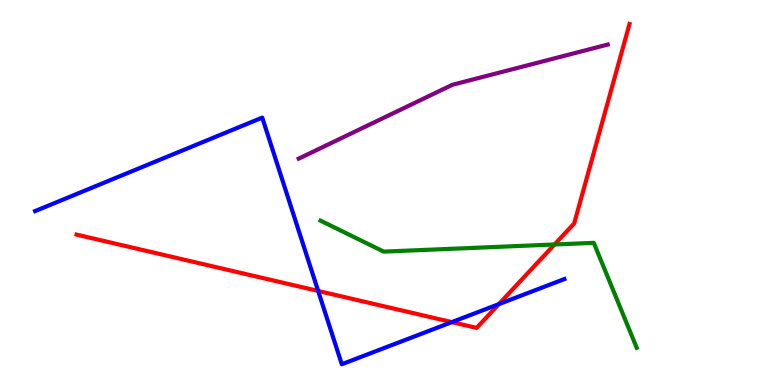[{'lines': ['blue', 'red'], 'intersections': [{'x': 4.11, 'y': 2.44}, {'x': 5.83, 'y': 1.63}, {'x': 6.44, 'y': 2.1}]}, {'lines': ['green', 'red'], 'intersections': [{'x': 7.16, 'y': 3.65}]}, {'lines': ['purple', 'red'], 'intersections': []}, {'lines': ['blue', 'green'], 'intersections': []}, {'lines': ['blue', 'purple'], 'intersections': []}, {'lines': ['green', 'purple'], 'intersections': []}]